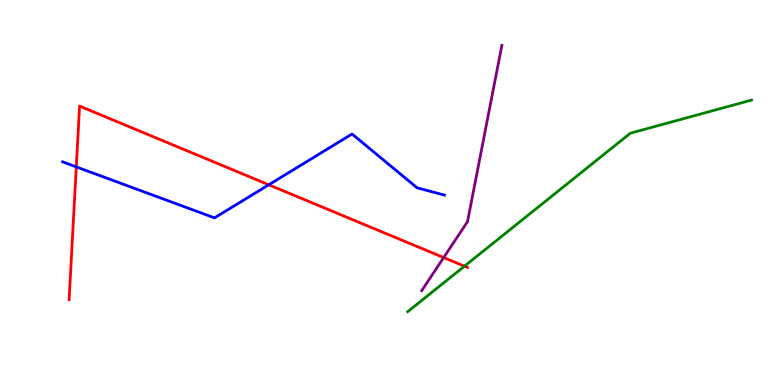[{'lines': ['blue', 'red'], 'intersections': [{'x': 0.984, 'y': 5.67}, {'x': 3.47, 'y': 5.2}]}, {'lines': ['green', 'red'], 'intersections': [{'x': 5.99, 'y': 3.09}]}, {'lines': ['purple', 'red'], 'intersections': [{'x': 5.72, 'y': 3.31}]}, {'lines': ['blue', 'green'], 'intersections': []}, {'lines': ['blue', 'purple'], 'intersections': []}, {'lines': ['green', 'purple'], 'intersections': []}]